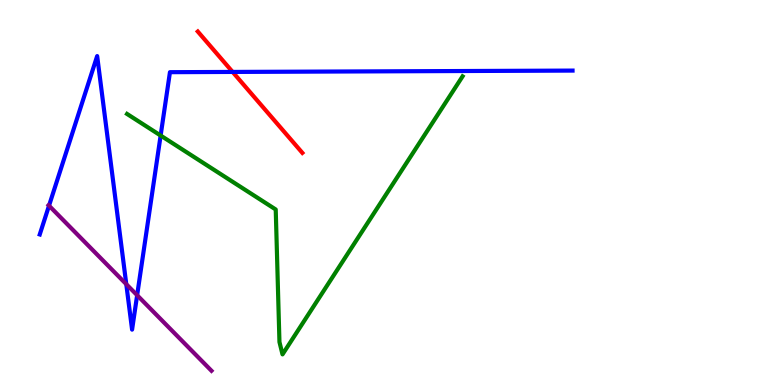[{'lines': ['blue', 'red'], 'intersections': [{'x': 3.0, 'y': 8.13}]}, {'lines': ['green', 'red'], 'intersections': []}, {'lines': ['purple', 'red'], 'intersections': []}, {'lines': ['blue', 'green'], 'intersections': [{'x': 2.07, 'y': 6.48}]}, {'lines': ['blue', 'purple'], 'intersections': [{'x': 0.633, 'y': 4.66}, {'x': 1.63, 'y': 2.62}, {'x': 1.77, 'y': 2.33}]}, {'lines': ['green', 'purple'], 'intersections': []}]